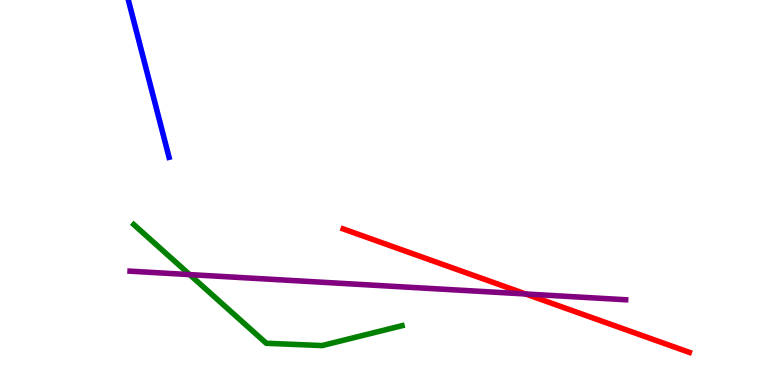[{'lines': ['blue', 'red'], 'intersections': []}, {'lines': ['green', 'red'], 'intersections': []}, {'lines': ['purple', 'red'], 'intersections': [{'x': 6.78, 'y': 2.36}]}, {'lines': ['blue', 'green'], 'intersections': []}, {'lines': ['blue', 'purple'], 'intersections': []}, {'lines': ['green', 'purple'], 'intersections': [{'x': 2.45, 'y': 2.87}]}]